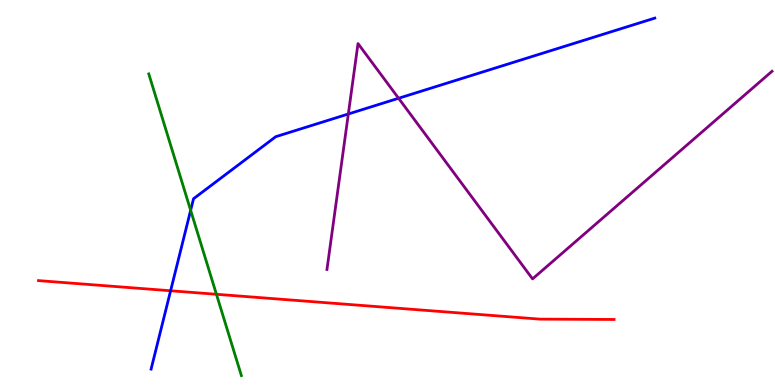[{'lines': ['blue', 'red'], 'intersections': [{'x': 2.2, 'y': 2.45}]}, {'lines': ['green', 'red'], 'intersections': [{'x': 2.79, 'y': 2.36}]}, {'lines': ['purple', 'red'], 'intersections': []}, {'lines': ['blue', 'green'], 'intersections': [{'x': 2.46, 'y': 4.54}]}, {'lines': ['blue', 'purple'], 'intersections': [{'x': 4.49, 'y': 7.04}, {'x': 5.14, 'y': 7.45}]}, {'lines': ['green', 'purple'], 'intersections': []}]